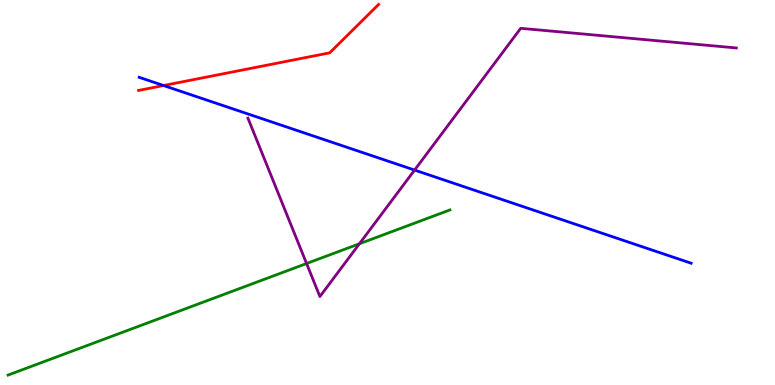[{'lines': ['blue', 'red'], 'intersections': [{'x': 2.11, 'y': 7.78}]}, {'lines': ['green', 'red'], 'intersections': []}, {'lines': ['purple', 'red'], 'intersections': []}, {'lines': ['blue', 'green'], 'intersections': []}, {'lines': ['blue', 'purple'], 'intersections': [{'x': 5.35, 'y': 5.58}]}, {'lines': ['green', 'purple'], 'intersections': [{'x': 3.96, 'y': 3.16}, {'x': 4.64, 'y': 3.67}]}]